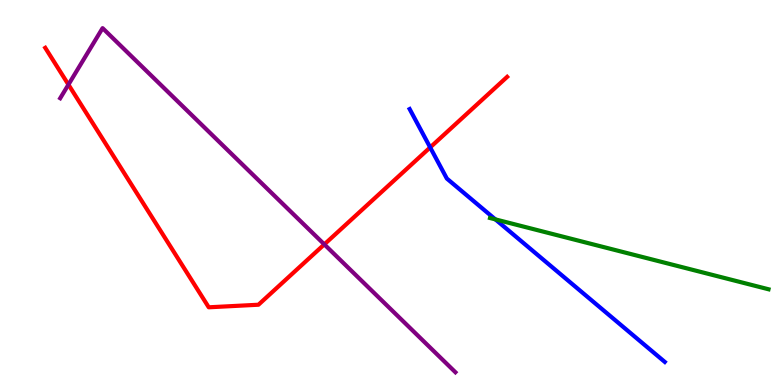[{'lines': ['blue', 'red'], 'intersections': [{'x': 5.55, 'y': 6.17}]}, {'lines': ['green', 'red'], 'intersections': []}, {'lines': ['purple', 'red'], 'intersections': [{'x': 0.883, 'y': 7.8}, {'x': 4.18, 'y': 3.65}]}, {'lines': ['blue', 'green'], 'intersections': [{'x': 6.39, 'y': 4.3}]}, {'lines': ['blue', 'purple'], 'intersections': []}, {'lines': ['green', 'purple'], 'intersections': []}]